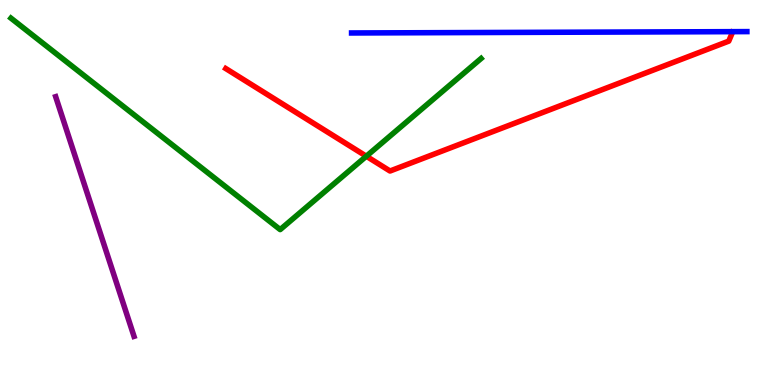[{'lines': ['blue', 'red'], 'intersections': []}, {'lines': ['green', 'red'], 'intersections': [{'x': 4.73, 'y': 5.94}]}, {'lines': ['purple', 'red'], 'intersections': []}, {'lines': ['blue', 'green'], 'intersections': []}, {'lines': ['blue', 'purple'], 'intersections': []}, {'lines': ['green', 'purple'], 'intersections': []}]